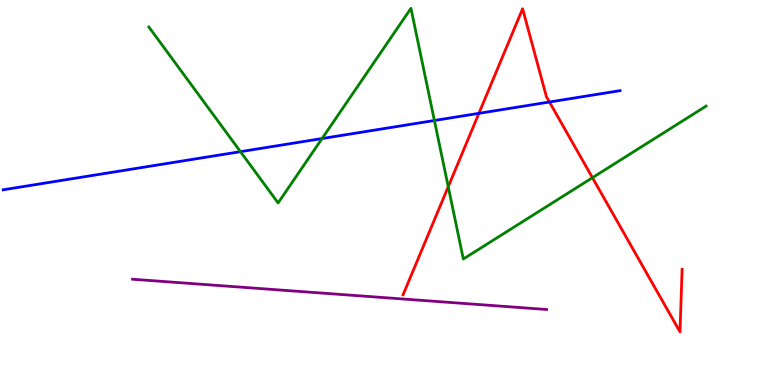[{'lines': ['blue', 'red'], 'intersections': [{'x': 6.18, 'y': 7.06}, {'x': 7.09, 'y': 7.35}]}, {'lines': ['green', 'red'], 'intersections': [{'x': 5.78, 'y': 5.15}, {'x': 7.64, 'y': 5.38}]}, {'lines': ['purple', 'red'], 'intersections': []}, {'lines': ['blue', 'green'], 'intersections': [{'x': 3.1, 'y': 6.06}, {'x': 4.16, 'y': 6.4}, {'x': 5.61, 'y': 6.87}]}, {'lines': ['blue', 'purple'], 'intersections': []}, {'lines': ['green', 'purple'], 'intersections': []}]